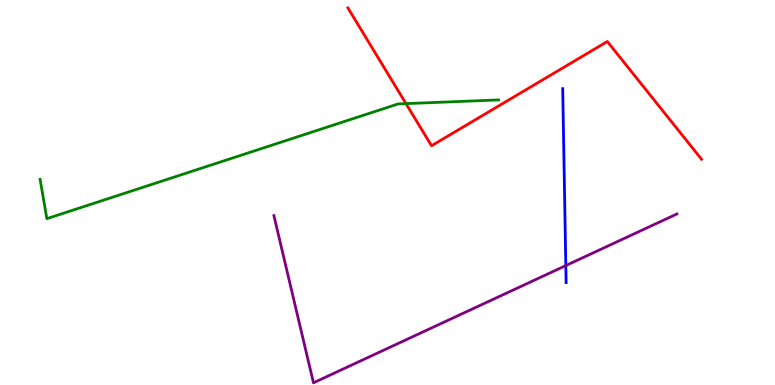[{'lines': ['blue', 'red'], 'intersections': []}, {'lines': ['green', 'red'], 'intersections': [{'x': 5.24, 'y': 7.31}]}, {'lines': ['purple', 'red'], 'intersections': []}, {'lines': ['blue', 'green'], 'intersections': []}, {'lines': ['blue', 'purple'], 'intersections': [{'x': 7.3, 'y': 3.1}]}, {'lines': ['green', 'purple'], 'intersections': []}]